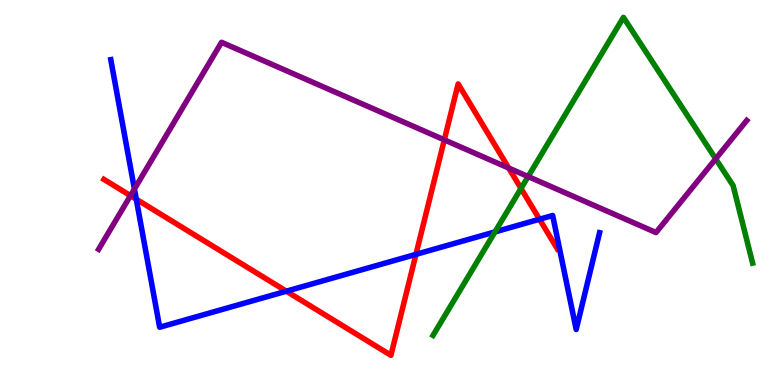[{'lines': ['blue', 'red'], 'intersections': [{'x': 1.76, 'y': 4.83}, {'x': 3.7, 'y': 2.44}, {'x': 5.37, 'y': 3.39}, {'x': 6.96, 'y': 4.31}]}, {'lines': ['green', 'red'], 'intersections': [{'x': 6.72, 'y': 5.11}]}, {'lines': ['purple', 'red'], 'intersections': [{'x': 1.68, 'y': 4.92}, {'x': 5.73, 'y': 6.37}, {'x': 6.56, 'y': 5.63}]}, {'lines': ['blue', 'green'], 'intersections': [{'x': 6.39, 'y': 3.98}]}, {'lines': ['blue', 'purple'], 'intersections': [{'x': 1.73, 'y': 5.09}]}, {'lines': ['green', 'purple'], 'intersections': [{'x': 6.81, 'y': 5.41}, {'x': 9.23, 'y': 5.87}]}]